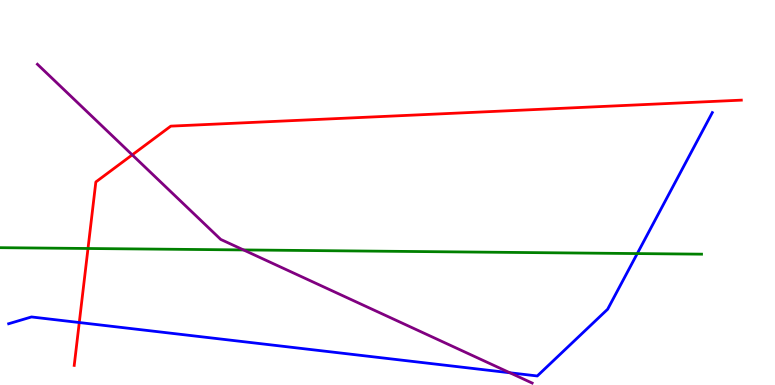[{'lines': ['blue', 'red'], 'intersections': [{'x': 1.02, 'y': 1.62}]}, {'lines': ['green', 'red'], 'intersections': [{'x': 1.14, 'y': 3.55}]}, {'lines': ['purple', 'red'], 'intersections': [{'x': 1.71, 'y': 5.98}]}, {'lines': ['blue', 'green'], 'intersections': [{'x': 8.22, 'y': 3.41}]}, {'lines': ['blue', 'purple'], 'intersections': [{'x': 6.58, 'y': 0.318}]}, {'lines': ['green', 'purple'], 'intersections': [{'x': 3.14, 'y': 3.51}]}]